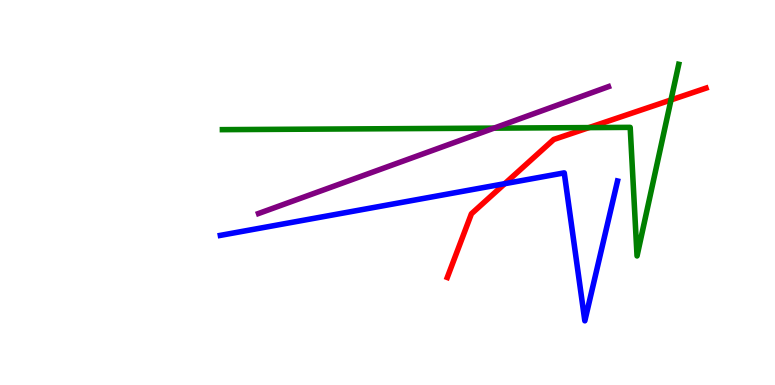[{'lines': ['blue', 'red'], 'intersections': [{'x': 6.51, 'y': 5.23}]}, {'lines': ['green', 'red'], 'intersections': [{'x': 7.6, 'y': 6.69}, {'x': 8.66, 'y': 7.4}]}, {'lines': ['purple', 'red'], 'intersections': []}, {'lines': ['blue', 'green'], 'intersections': []}, {'lines': ['blue', 'purple'], 'intersections': []}, {'lines': ['green', 'purple'], 'intersections': [{'x': 6.37, 'y': 6.67}]}]